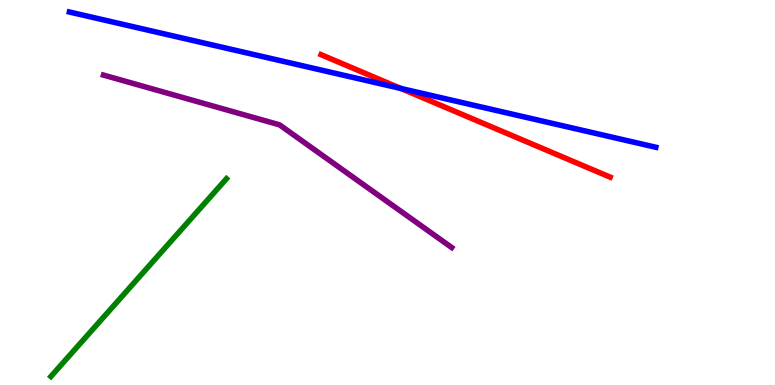[{'lines': ['blue', 'red'], 'intersections': [{'x': 5.17, 'y': 7.7}]}, {'lines': ['green', 'red'], 'intersections': []}, {'lines': ['purple', 'red'], 'intersections': []}, {'lines': ['blue', 'green'], 'intersections': []}, {'lines': ['blue', 'purple'], 'intersections': []}, {'lines': ['green', 'purple'], 'intersections': []}]